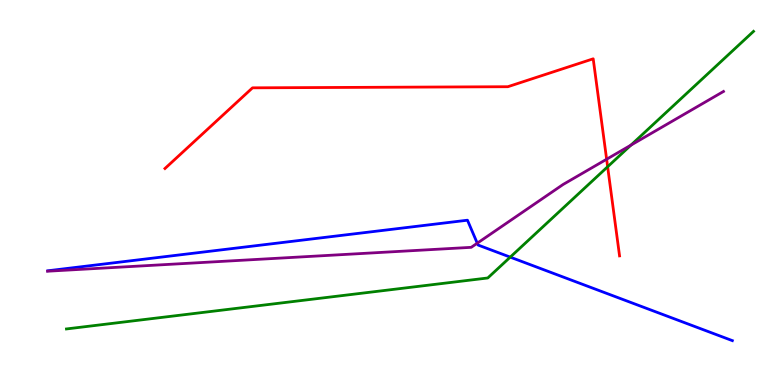[{'lines': ['blue', 'red'], 'intersections': []}, {'lines': ['green', 'red'], 'intersections': [{'x': 7.84, 'y': 5.67}]}, {'lines': ['purple', 'red'], 'intersections': [{'x': 7.83, 'y': 5.86}]}, {'lines': ['blue', 'green'], 'intersections': [{'x': 6.58, 'y': 3.32}]}, {'lines': ['blue', 'purple'], 'intersections': [{'x': 6.16, 'y': 3.68}]}, {'lines': ['green', 'purple'], 'intersections': [{'x': 8.14, 'y': 6.23}]}]